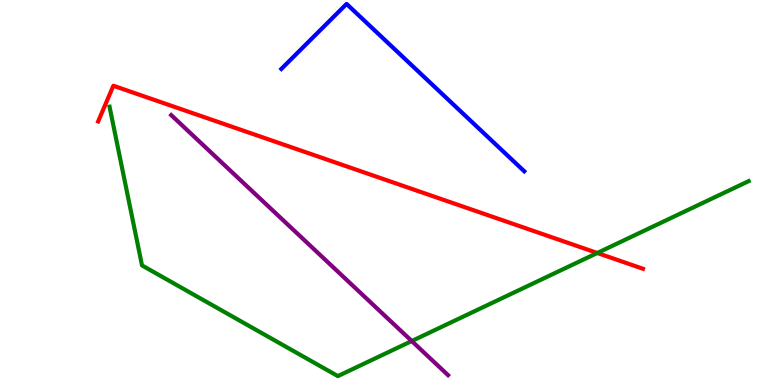[{'lines': ['blue', 'red'], 'intersections': []}, {'lines': ['green', 'red'], 'intersections': [{'x': 7.71, 'y': 3.43}]}, {'lines': ['purple', 'red'], 'intersections': []}, {'lines': ['blue', 'green'], 'intersections': []}, {'lines': ['blue', 'purple'], 'intersections': []}, {'lines': ['green', 'purple'], 'intersections': [{'x': 5.31, 'y': 1.14}]}]